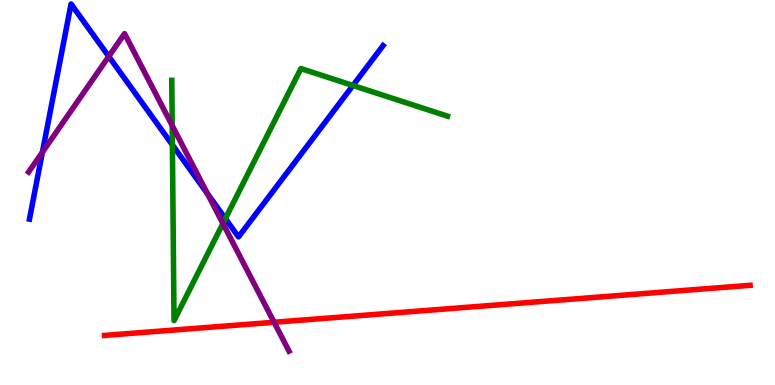[{'lines': ['blue', 'red'], 'intersections': []}, {'lines': ['green', 'red'], 'intersections': []}, {'lines': ['purple', 'red'], 'intersections': [{'x': 3.54, 'y': 1.63}]}, {'lines': ['blue', 'green'], 'intersections': [{'x': 2.22, 'y': 6.24}, {'x': 2.91, 'y': 4.32}, {'x': 4.55, 'y': 7.78}]}, {'lines': ['blue', 'purple'], 'intersections': [{'x': 0.547, 'y': 6.05}, {'x': 1.4, 'y': 8.53}, {'x': 2.68, 'y': 4.97}]}, {'lines': ['green', 'purple'], 'intersections': [{'x': 2.22, 'y': 6.74}, {'x': 2.88, 'y': 4.19}]}]